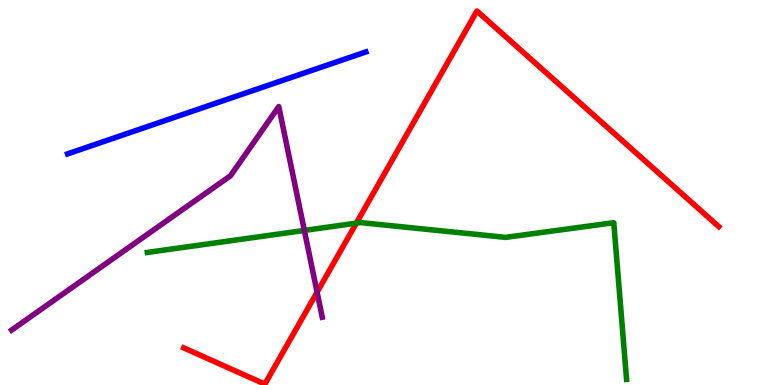[{'lines': ['blue', 'red'], 'intersections': []}, {'lines': ['green', 'red'], 'intersections': [{'x': 4.6, 'y': 4.2}]}, {'lines': ['purple', 'red'], 'intersections': [{'x': 4.09, 'y': 2.41}]}, {'lines': ['blue', 'green'], 'intersections': []}, {'lines': ['blue', 'purple'], 'intersections': []}, {'lines': ['green', 'purple'], 'intersections': [{'x': 3.93, 'y': 4.01}]}]